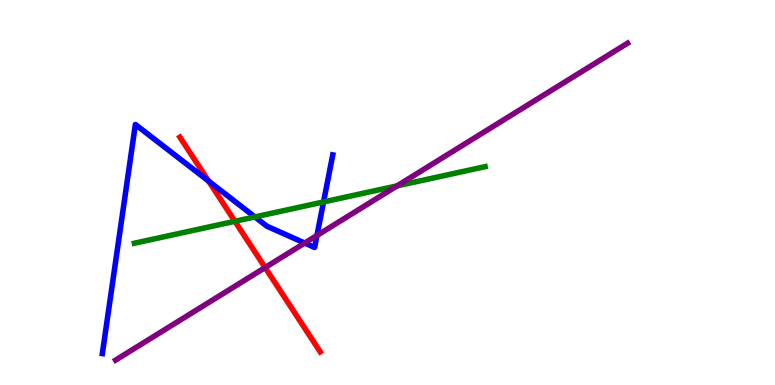[{'lines': ['blue', 'red'], 'intersections': [{'x': 2.69, 'y': 5.3}]}, {'lines': ['green', 'red'], 'intersections': [{'x': 3.03, 'y': 4.25}]}, {'lines': ['purple', 'red'], 'intersections': [{'x': 3.42, 'y': 3.05}]}, {'lines': ['blue', 'green'], 'intersections': [{'x': 3.29, 'y': 4.37}, {'x': 4.17, 'y': 4.75}]}, {'lines': ['blue', 'purple'], 'intersections': [{'x': 3.93, 'y': 3.69}, {'x': 4.09, 'y': 3.88}]}, {'lines': ['green', 'purple'], 'intersections': [{'x': 5.12, 'y': 5.17}]}]